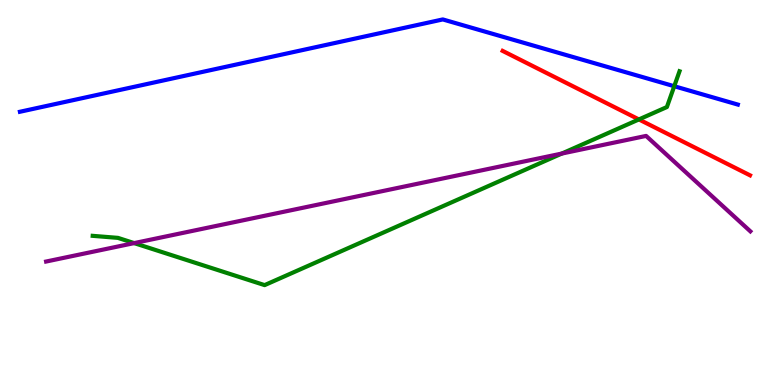[{'lines': ['blue', 'red'], 'intersections': []}, {'lines': ['green', 'red'], 'intersections': [{'x': 8.24, 'y': 6.9}]}, {'lines': ['purple', 'red'], 'intersections': []}, {'lines': ['blue', 'green'], 'intersections': [{'x': 8.7, 'y': 7.76}]}, {'lines': ['blue', 'purple'], 'intersections': []}, {'lines': ['green', 'purple'], 'intersections': [{'x': 1.73, 'y': 3.69}, {'x': 7.25, 'y': 6.01}]}]